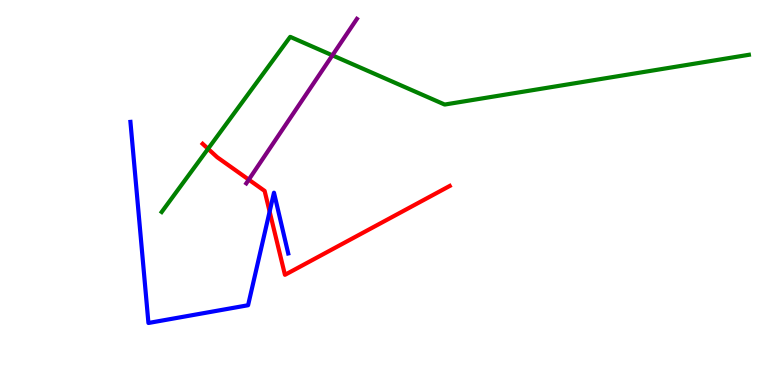[{'lines': ['blue', 'red'], 'intersections': [{'x': 3.48, 'y': 4.5}]}, {'lines': ['green', 'red'], 'intersections': [{'x': 2.68, 'y': 6.13}]}, {'lines': ['purple', 'red'], 'intersections': [{'x': 3.21, 'y': 5.33}]}, {'lines': ['blue', 'green'], 'intersections': []}, {'lines': ['blue', 'purple'], 'intersections': []}, {'lines': ['green', 'purple'], 'intersections': [{'x': 4.29, 'y': 8.56}]}]